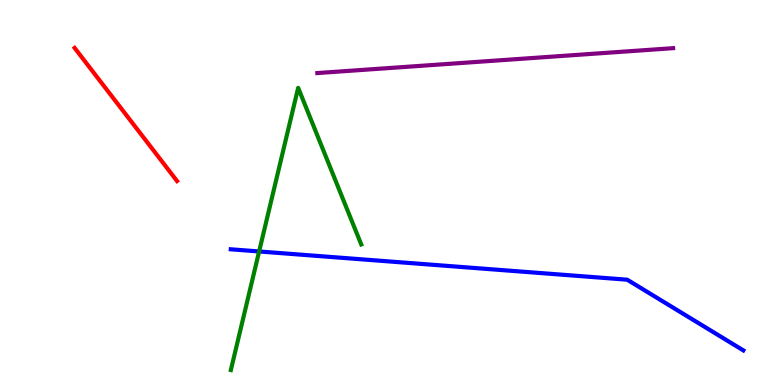[{'lines': ['blue', 'red'], 'intersections': []}, {'lines': ['green', 'red'], 'intersections': []}, {'lines': ['purple', 'red'], 'intersections': []}, {'lines': ['blue', 'green'], 'intersections': [{'x': 3.34, 'y': 3.47}]}, {'lines': ['blue', 'purple'], 'intersections': []}, {'lines': ['green', 'purple'], 'intersections': []}]